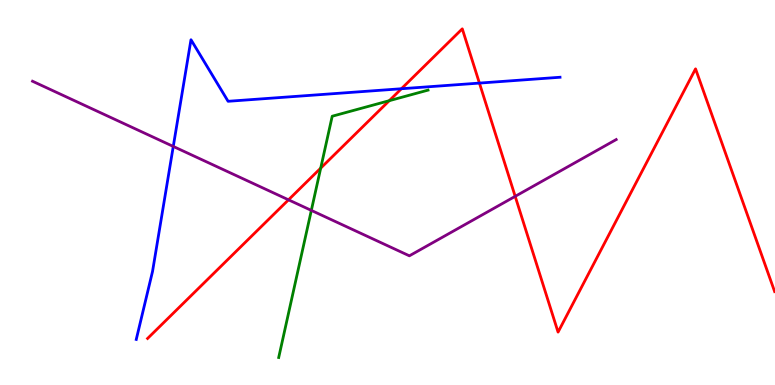[{'lines': ['blue', 'red'], 'intersections': [{'x': 5.18, 'y': 7.7}, {'x': 6.19, 'y': 7.84}]}, {'lines': ['green', 'red'], 'intersections': [{'x': 4.14, 'y': 5.63}, {'x': 5.02, 'y': 7.38}]}, {'lines': ['purple', 'red'], 'intersections': [{'x': 3.72, 'y': 4.81}, {'x': 6.65, 'y': 4.9}]}, {'lines': ['blue', 'green'], 'intersections': []}, {'lines': ['blue', 'purple'], 'intersections': [{'x': 2.24, 'y': 6.2}]}, {'lines': ['green', 'purple'], 'intersections': [{'x': 4.02, 'y': 4.54}]}]